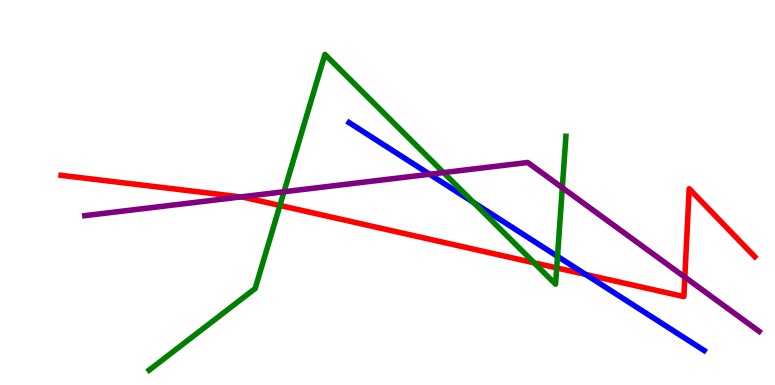[{'lines': ['blue', 'red'], 'intersections': [{'x': 7.56, 'y': 2.87}]}, {'lines': ['green', 'red'], 'intersections': [{'x': 3.61, 'y': 4.66}, {'x': 6.89, 'y': 3.17}, {'x': 7.18, 'y': 3.04}]}, {'lines': ['purple', 'red'], 'intersections': [{'x': 3.11, 'y': 4.89}, {'x': 8.84, 'y': 2.8}]}, {'lines': ['blue', 'green'], 'intersections': [{'x': 6.11, 'y': 4.74}, {'x': 7.19, 'y': 3.34}]}, {'lines': ['blue', 'purple'], 'intersections': [{'x': 5.54, 'y': 5.47}]}, {'lines': ['green', 'purple'], 'intersections': [{'x': 3.66, 'y': 5.02}, {'x': 5.72, 'y': 5.52}, {'x': 7.26, 'y': 5.12}]}]